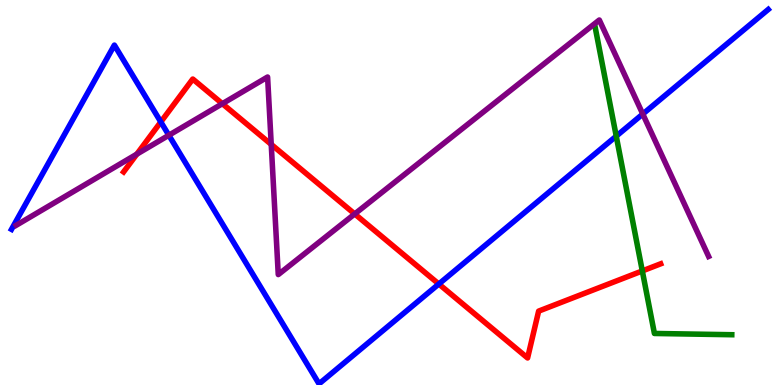[{'lines': ['blue', 'red'], 'intersections': [{'x': 2.07, 'y': 6.83}, {'x': 5.66, 'y': 2.62}]}, {'lines': ['green', 'red'], 'intersections': [{'x': 8.29, 'y': 2.96}]}, {'lines': ['purple', 'red'], 'intersections': [{'x': 1.77, 'y': 6.0}, {'x': 2.87, 'y': 7.31}, {'x': 3.5, 'y': 6.25}, {'x': 4.58, 'y': 4.44}]}, {'lines': ['blue', 'green'], 'intersections': [{'x': 7.95, 'y': 6.46}]}, {'lines': ['blue', 'purple'], 'intersections': [{'x': 2.18, 'y': 6.49}, {'x': 8.29, 'y': 7.04}]}, {'lines': ['green', 'purple'], 'intersections': []}]